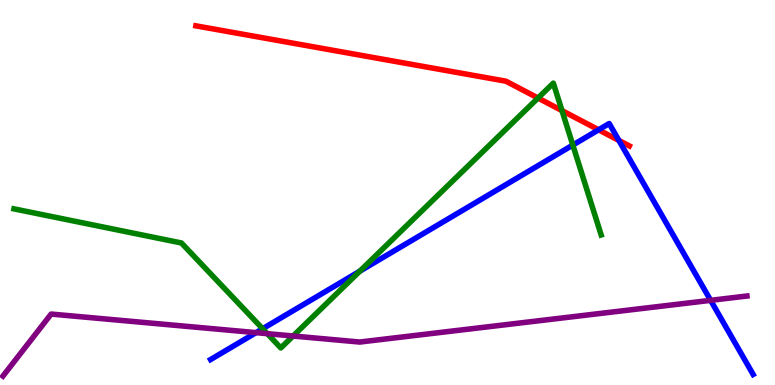[{'lines': ['blue', 'red'], 'intersections': [{'x': 7.72, 'y': 6.63}, {'x': 7.99, 'y': 6.35}]}, {'lines': ['green', 'red'], 'intersections': [{'x': 6.94, 'y': 7.45}, {'x': 7.25, 'y': 7.13}]}, {'lines': ['purple', 'red'], 'intersections': []}, {'lines': ['blue', 'green'], 'intersections': [{'x': 3.39, 'y': 1.46}, {'x': 4.64, 'y': 2.96}, {'x': 7.39, 'y': 6.23}]}, {'lines': ['blue', 'purple'], 'intersections': [{'x': 3.3, 'y': 1.36}, {'x': 9.17, 'y': 2.2}]}, {'lines': ['green', 'purple'], 'intersections': [{'x': 3.45, 'y': 1.33}, {'x': 3.78, 'y': 1.27}]}]